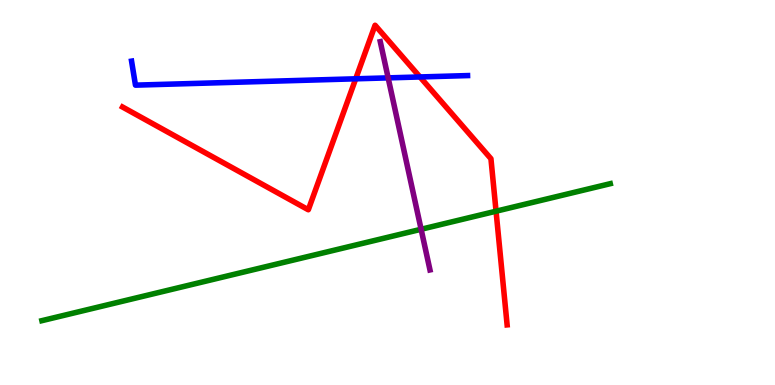[{'lines': ['blue', 'red'], 'intersections': [{'x': 4.59, 'y': 7.95}, {'x': 5.42, 'y': 8.0}]}, {'lines': ['green', 'red'], 'intersections': [{'x': 6.4, 'y': 4.51}]}, {'lines': ['purple', 'red'], 'intersections': []}, {'lines': ['blue', 'green'], 'intersections': []}, {'lines': ['blue', 'purple'], 'intersections': [{'x': 5.01, 'y': 7.98}]}, {'lines': ['green', 'purple'], 'intersections': [{'x': 5.43, 'y': 4.04}]}]